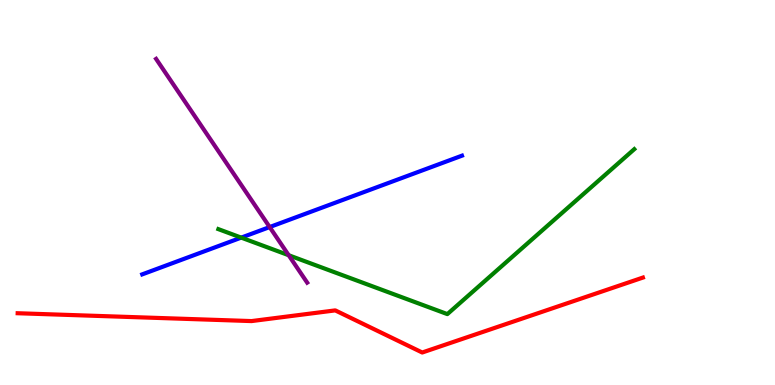[{'lines': ['blue', 'red'], 'intersections': []}, {'lines': ['green', 'red'], 'intersections': []}, {'lines': ['purple', 'red'], 'intersections': []}, {'lines': ['blue', 'green'], 'intersections': [{'x': 3.11, 'y': 3.83}]}, {'lines': ['blue', 'purple'], 'intersections': [{'x': 3.48, 'y': 4.1}]}, {'lines': ['green', 'purple'], 'intersections': [{'x': 3.72, 'y': 3.37}]}]